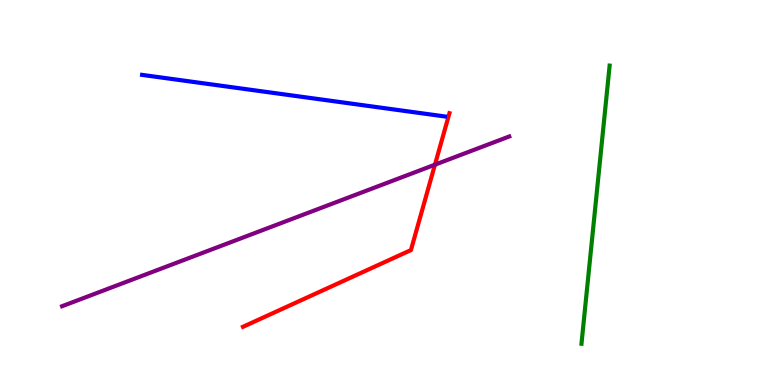[{'lines': ['blue', 'red'], 'intersections': []}, {'lines': ['green', 'red'], 'intersections': []}, {'lines': ['purple', 'red'], 'intersections': [{'x': 5.61, 'y': 5.72}]}, {'lines': ['blue', 'green'], 'intersections': []}, {'lines': ['blue', 'purple'], 'intersections': []}, {'lines': ['green', 'purple'], 'intersections': []}]